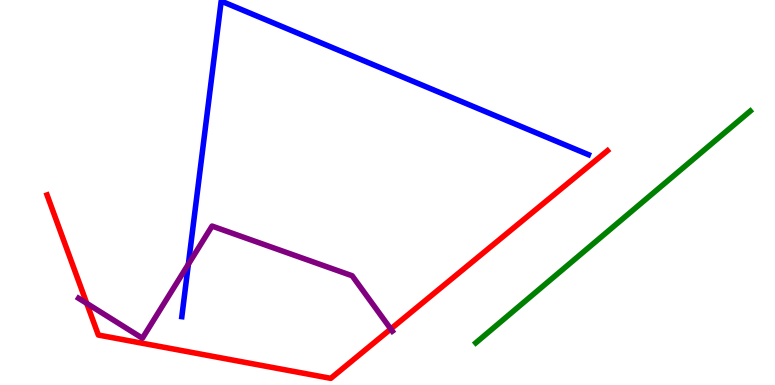[{'lines': ['blue', 'red'], 'intersections': []}, {'lines': ['green', 'red'], 'intersections': []}, {'lines': ['purple', 'red'], 'intersections': [{'x': 1.12, 'y': 2.12}, {'x': 5.04, 'y': 1.46}]}, {'lines': ['blue', 'green'], 'intersections': []}, {'lines': ['blue', 'purple'], 'intersections': [{'x': 2.43, 'y': 3.14}]}, {'lines': ['green', 'purple'], 'intersections': []}]